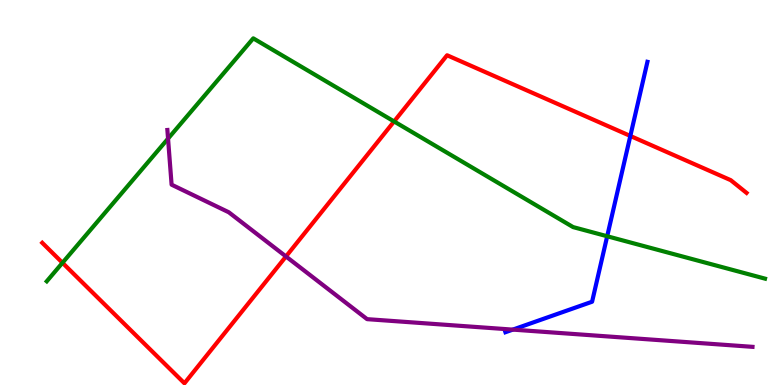[{'lines': ['blue', 'red'], 'intersections': [{'x': 8.13, 'y': 6.47}]}, {'lines': ['green', 'red'], 'intersections': [{'x': 0.806, 'y': 3.17}, {'x': 5.08, 'y': 6.85}]}, {'lines': ['purple', 'red'], 'intersections': [{'x': 3.69, 'y': 3.34}]}, {'lines': ['blue', 'green'], 'intersections': [{'x': 7.83, 'y': 3.86}]}, {'lines': ['blue', 'purple'], 'intersections': [{'x': 6.62, 'y': 1.44}]}, {'lines': ['green', 'purple'], 'intersections': [{'x': 2.17, 'y': 6.4}]}]